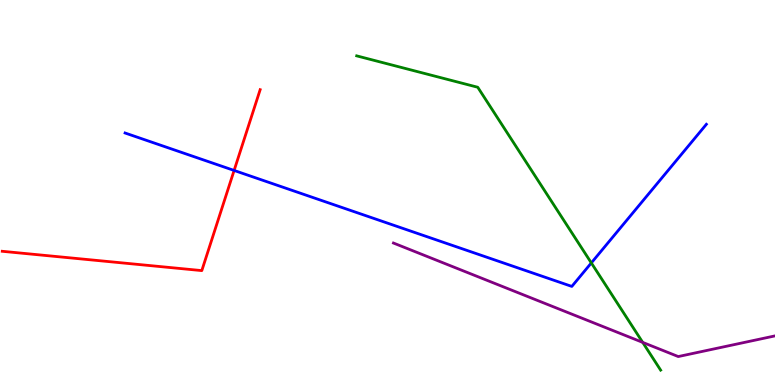[{'lines': ['blue', 'red'], 'intersections': [{'x': 3.02, 'y': 5.57}]}, {'lines': ['green', 'red'], 'intersections': []}, {'lines': ['purple', 'red'], 'intersections': []}, {'lines': ['blue', 'green'], 'intersections': [{'x': 7.63, 'y': 3.17}]}, {'lines': ['blue', 'purple'], 'intersections': []}, {'lines': ['green', 'purple'], 'intersections': [{'x': 8.29, 'y': 1.11}]}]